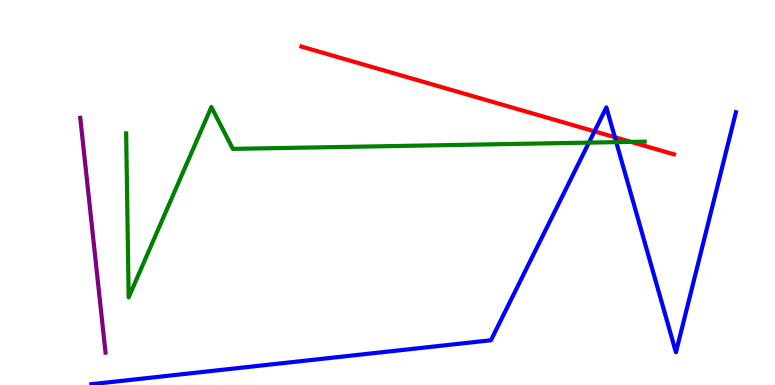[{'lines': ['blue', 'red'], 'intersections': [{'x': 7.67, 'y': 6.59}, {'x': 7.93, 'y': 6.44}]}, {'lines': ['green', 'red'], 'intersections': [{'x': 8.14, 'y': 6.31}]}, {'lines': ['purple', 'red'], 'intersections': []}, {'lines': ['blue', 'green'], 'intersections': [{'x': 7.6, 'y': 6.3}, {'x': 7.95, 'y': 6.31}]}, {'lines': ['blue', 'purple'], 'intersections': []}, {'lines': ['green', 'purple'], 'intersections': []}]